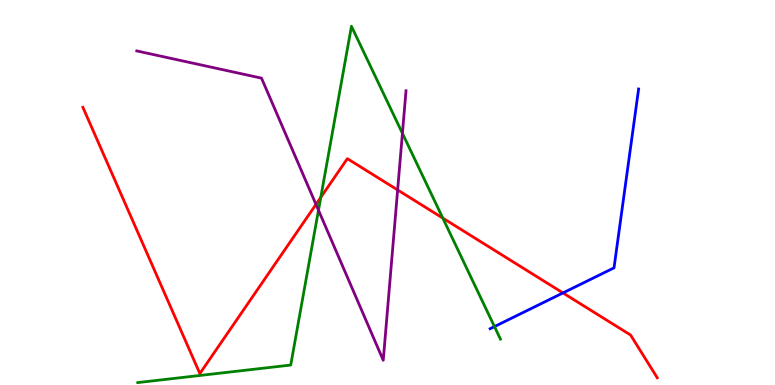[{'lines': ['blue', 'red'], 'intersections': [{'x': 7.26, 'y': 2.39}]}, {'lines': ['green', 'red'], 'intersections': [{'x': 4.14, 'y': 4.87}, {'x': 5.71, 'y': 4.34}]}, {'lines': ['purple', 'red'], 'intersections': [{'x': 4.08, 'y': 4.69}, {'x': 5.13, 'y': 5.07}]}, {'lines': ['blue', 'green'], 'intersections': [{'x': 6.38, 'y': 1.52}]}, {'lines': ['blue', 'purple'], 'intersections': []}, {'lines': ['green', 'purple'], 'intersections': [{'x': 4.11, 'y': 4.54}, {'x': 5.19, 'y': 6.54}]}]